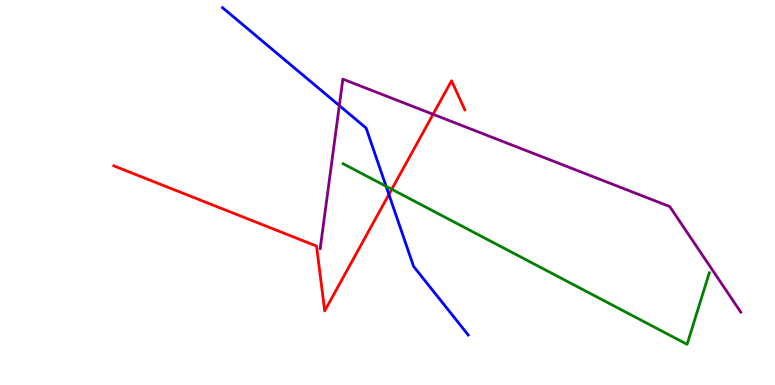[{'lines': ['blue', 'red'], 'intersections': [{'x': 5.02, 'y': 4.95}]}, {'lines': ['green', 'red'], 'intersections': [{'x': 5.05, 'y': 5.08}]}, {'lines': ['purple', 'red'], 'intersections': [{'x': 5.59, 'y': 7.03}]}, {'lines': ['blue', 'green'], 'intersections': [{'x': 4.98, 'y': 5.16}]}, {'lines': ['blue', 'purple'], 'intersections': [{'x': 4.38, 'y': 7.26}]}, {'lines': ['green', 'purple'], 'intersections': []}]